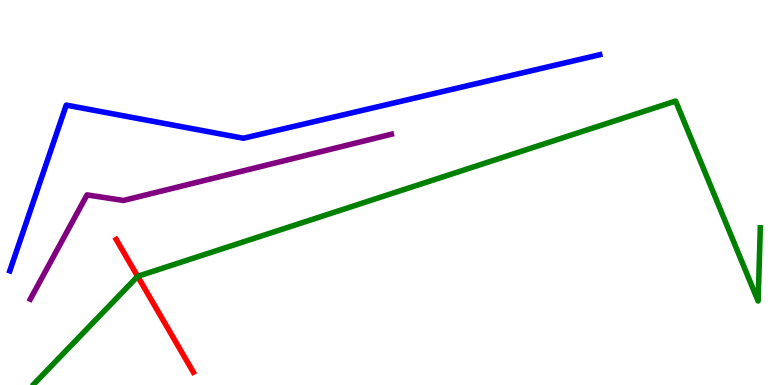[{'lines': ['blue', 'red'], 'intersections': []}, {'lines': ['green', 'red'], 'intersections': [{'x': 1.78, 'y': 2.82}]}, {'lines': ['purple', 'red'], 'intersections': []}, {'lines': ['blue', 'green'], 'intersections': []}, {'lines': ['blue', 'purple'], 'intersections': []}, {'lines': ['green', 'purple'], 'intersections': []}]